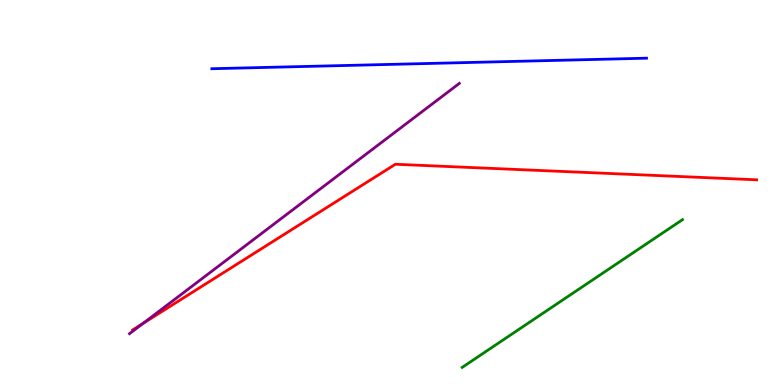[{'lines': ['blue', 'red'], 'intersections': []}, {'lines': ['green', 'red'], 'intersections': []}, {'lines': ['purple', 'red'], 'intersections': [{'x': 1.85, 'y': 1.6}]}, {'lines': ['blue', 'green'], 'intersections': []}, {'lines': ['blue', 'purple'], 'intersections': []}, {'lines': ['green', 'purple'], 'intersections': []}]